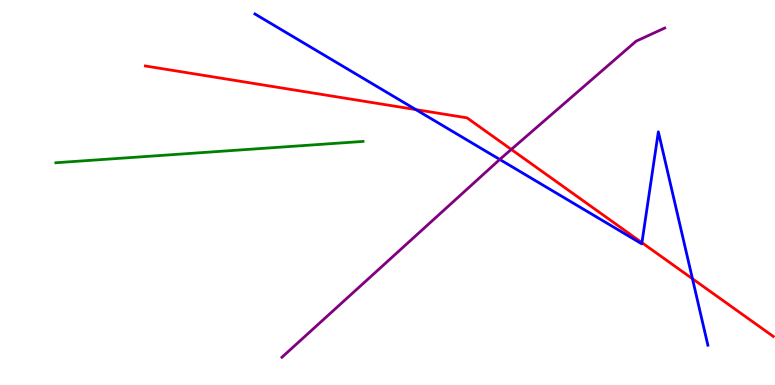[{'lines': ['blue', 'red'], 'intersections': [{'x': 5.37, 'y': 7.15}, {'x': 8.28, 'y': 3.7}, {'x': 8.93, 'y': 2.76}]}, {'lines': ['green', 'red'], 'intersections': []}, {'lines': ['purple', 'red'], 'intersections': [{'x': 6.6, 'y': 6.12}]}, {'lines': ['blue', 'green'], 'intersections': []}, {'lines': ['blue', 'purple'], 'intersections': [{'x': 6.45, 'y': 5.86}]}, {'lines': ['green', 'purple'], 'intersections': []}]